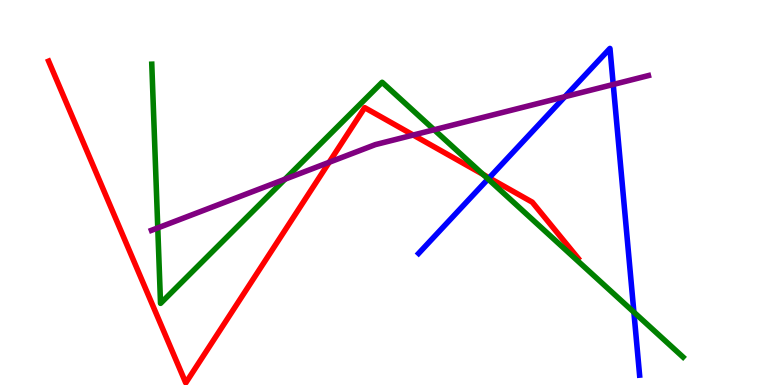[{'lines': ['blue', 'red'], 'intersections': [{'x': 6.31, 'y': 5.38}]}, {'lines': ['green', 'red'], 'intersections': [{'x': 6.23, 'y': 5.47}]}, {'lines': ['purple', 'red'], 'intersections': [{'x': 4.25, 'y': 5.78}, {'x': 5.33, 'y': 6.49}]}, {'lines': ['blue', 'green'], 'intersections': [{'x': 6.3, 'y': 5.35}, {'x': 8.18, 'y': 1.89}]}, {'lines': ['blue', 'purple'], 'intersections': [{'x': 7.29, 'y': 7.49}, {'x': 7.91, 'y': 7.81}]}, {'lines': ['green', 'purple'], 'intersections': [{'x': 2.04, 'y': 4.08}, {'x': 3.68, 'y': 5.35}, {'x': 5.6, 'y': 6.63}]}]